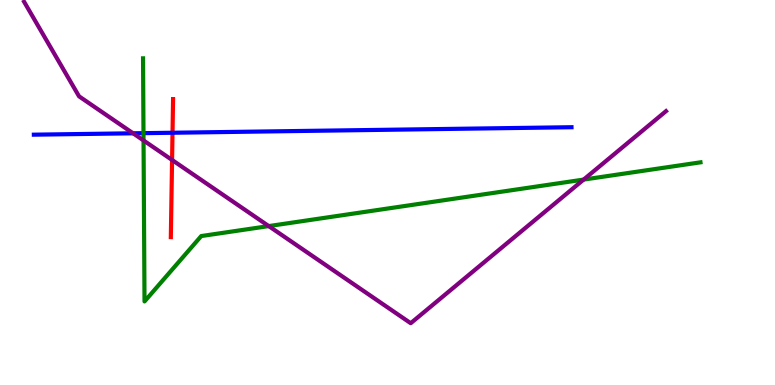[{'lines': ['blue', 'red'], 'intersections': [{'x': 2.23, 'y': 6.55}]}, {'lines': ['green', 'red'], 'intersections': []}, {'lines': ['purple', 'red'], 'intersections': [{'x': 2.22, 'y': 5.84}]}, {'lines': ['blue', 'green'], 'intersections': [{'x': 1.85, 'y': 6.54}]}, {'lines': ['blue', 'purple'], 'intersections': [{'x': 1.72, 'y': 6.54}]}, {'lines': ['green', 'purple'], 'intersections': [{'x': 1.85, 'y': 6.35}, {'x': 3.47, 'y': 4.13}, {'x': 7.53, 'y': 5.34}]}]